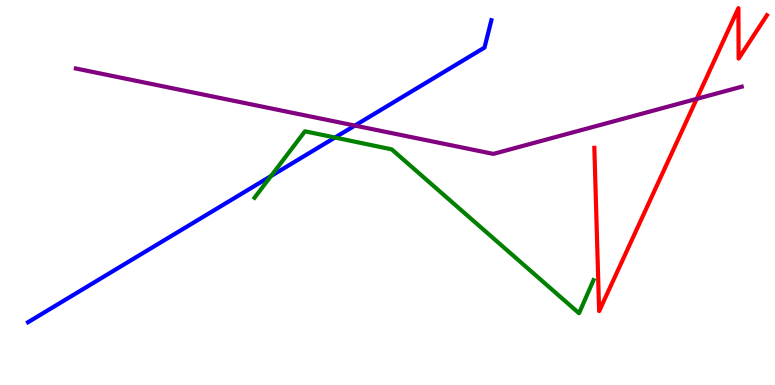[{'lines': ['blue', 'red'], 'intersections': []}, {'lines': ['green', 'red'], 'intersections': []}, {'lines': ['purple', 'red'], 'intersections': [{'x': 8.99, 'y': 7.43}]}, {'lines': ['blue', 'green'], 'intersections': [{'x': 3.5, 'y': 5.43}, {'x': 4.32, 'y': 6.43}]}, {'lines': ['blue', 'purple'], 'intersections': [{'x': 4.58, 'y': 6.74}]}, {'lines': ['green', 'purple'], 'intersections': []}]